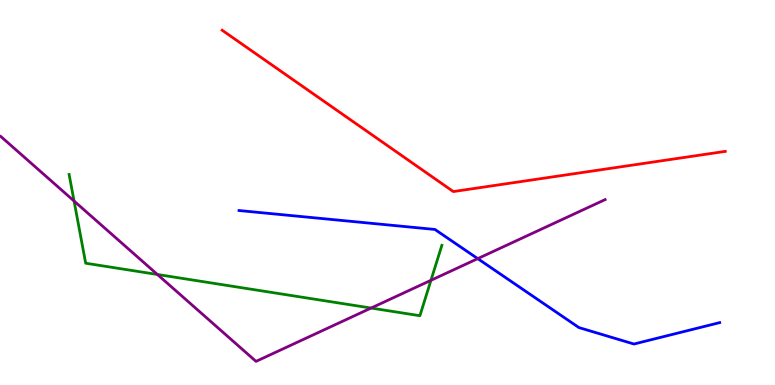[{'lines': ['blue', 'red'], 'intersections': []}, {'lines': ['green', 'red'], 'intersections': []}, {'lines': ['purple', 'red'], 'intersections': []}, {'lines': ['blue', 'green'], 'intersections': []}, {'lines': ['blue', 'purple'], 'intersections': [{'x': 6.16, 'y': 3.28}]}, {'lines': ['green', 'purple'], 'intersections': [{'x': 0.956, 'y': 4.78}, {'x': 2.03, 'y': 2.87}, {'x': 4.79, 'y': 2.0}, {'x': 5.56, 'y': 2.72}]}]